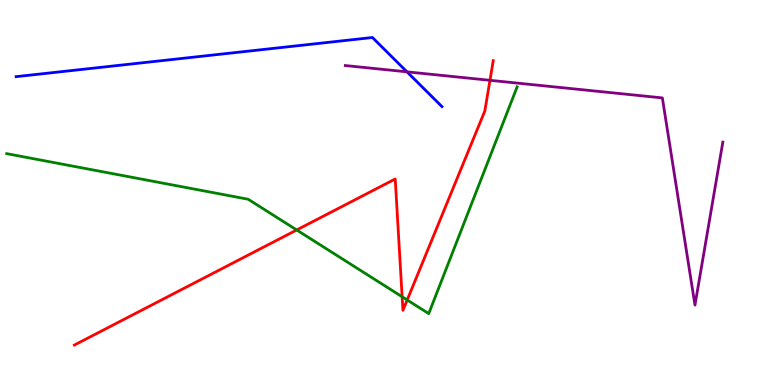[{'lines': ['blue', 'red'], 'intersections': []}, {'lines': ['green', 'red'], 'intersections': [{'x': 3.83, 'y': 4.03}, {'x': 5.19, 'y': 2.29}, {'x': 5.25, 'y': 2.21}]}, {'lines': ['purple', 'red'], 'intersections': [{'x': 6.32, 'y': 7.91}]}, {'lines': ['blue', 'green'], 'intersections': []}, {'lines': ['blue', 'purple'], 'intersections': [{'x': 5.25, 'y': 8.13}]}, {'lines': ['green', 'purple'], 'intersections': []}]